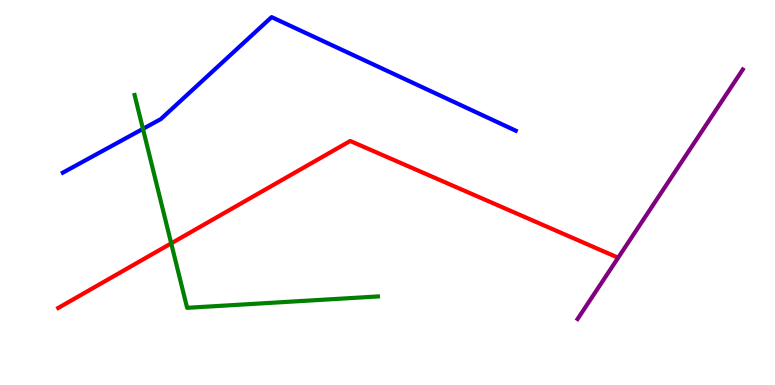[{'lines': ['blue', 'red'], 'intersections': []}, {'lines': ['green', 'red'], 'intersections': [{'x': 2.21, 'y': 3.68}]}, {'lines': ['purple', 'red'], 'intersections': []}, {'lines': ['blue', 'green'], 'intersections': [{'x': 1.84, 'y': 6.65}]}, {'lines': ['blue', 'purple'], 'intersections': []}, {'lines': ['green', 'purple'], 'intersections': []}]